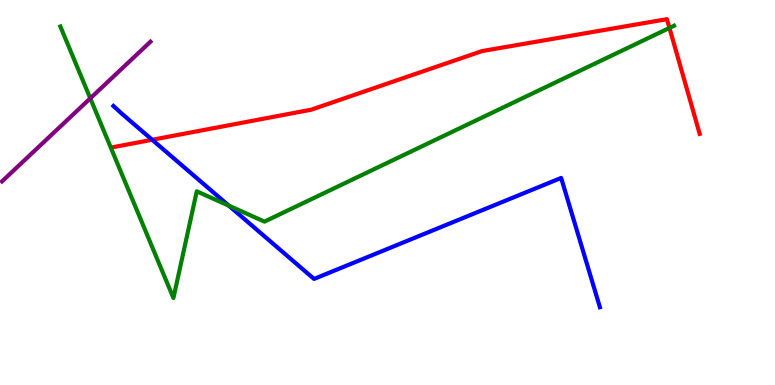[{'lines': ['blue', 'red'], 'intersections': [{'x': 1.96, 'y': 6.37}]}, {'lines': ['green', 'red'], 'intersections': [{'x': 8.64, 'y': 9.27}]}, {'lines': ['purple', 'red'], 'intersections': []}, {'lines': ['blue', 'green'], 'intersections': [{'x': 2.95, 'y': 4.66}]}, {'lines': ['blue', 'purple'], 'intersections': []}, {'lines': ['green', 'purple'], 'intersections': [{'x': 1.17, 'y': 7.45}]}]